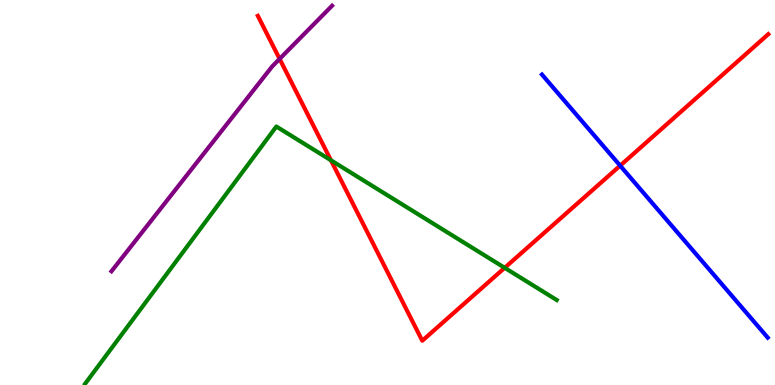[{'lines': ['blue', 'red'], 'intersections': [{'x': 8.0, 'y': 5.7}]}, {'lines': ['green', 'red'], 'intersections': [{'x': 4.27, 'y': 5.84}, {'x': 6.51, 'y': 3.04}]}, {'lines': ['purple', 'red'], 'intersections': [{'x': 3.61, 'y': 8.47}]}, {'lines': ['blue', 'green'], 'intersections': []}, {'lines': ['blue', 'purple'], 'intersections': []}, {'lines': ['green', 'purple'], 'intersections': []}]